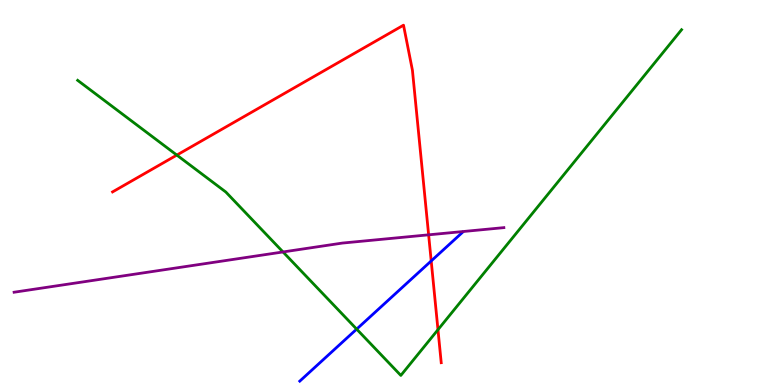[{'lines': ['blue', 'red'], 'intersections': [{'x': 5.56, 'y': 3.22}]}, {'lines': ['green', 'red'], 'intersections': [{'x': 2.28, 'y': 5.97}, {'x': 5.65, 'y': 1.44}]}, {'lines': ['purple', 'red'], 'intersections': [{'x': 5.53, 'y': 3.9}]}, {'lines': ['blue', 'green'], 'intersections': [{'x': 4.6, 'y': 1.45}]}, {'lines': ['blue', 'purple'], 'intersections': []}, {'lines': ['green', 'purple'], 'intersections': [{'x': 3.65, 'y': 3.46}]}]